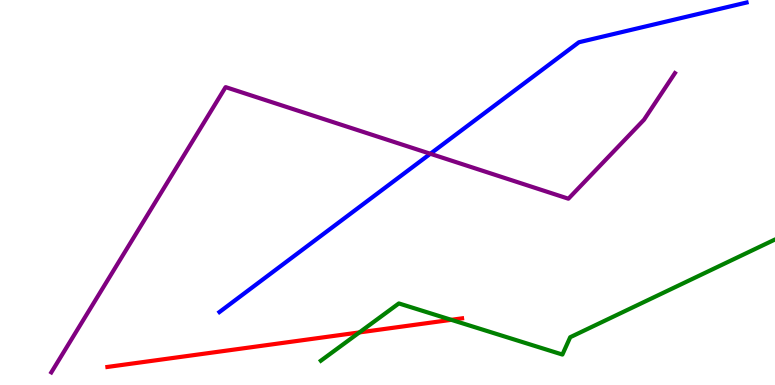[{'lines': ['blue', 'red'], 'intersections': []}, {'lines': ['green', 'red'], 'intersections': [{'x': 4.64, 'y': 1.37}, {'x': 5.82, 'y': 1.69}]}, {'lines': ['purple', 'red'], 'intersections': []}, {'lines': ['blue', 'green'], 'intersections': []}, {'lines': ['blue', 'purple'], 'intersections': [{'x': 5.55, 'y': 6.01}]}, {'lines': ['green', 'purple'], 'intersections': []}]